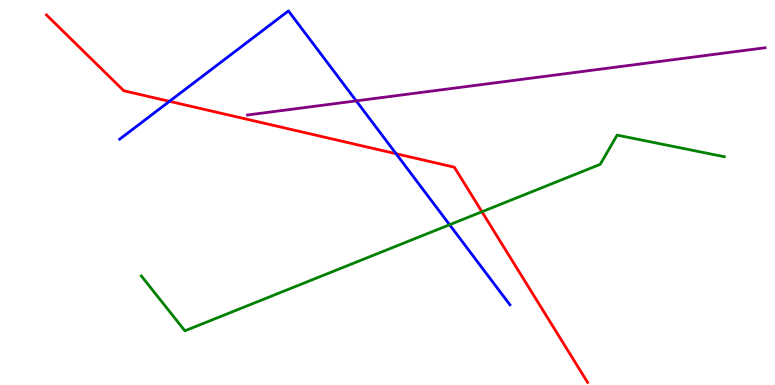[{'lines': ['blue', 'red'], 'intersections': [{'x': 2.19, 'y': 7.37}, {'x': 5.11, 'y': 6.01}]}, {'lines': ['green', 'red'], 'intersections': [{'x': 6.22, 'y': 4.5}]}, {'lines': ['purple', 'red'], 'intersections': []}, {'lines': ['blue', 'green'], 'intersections': [{'x': 5.8, 'y': 4.16}]}, {'lines': ['blue', 'purple'], 'intersections': [{'x': 4.6, 'y': 7.38}]}, {'lines': ['green', 'purple'], 'intersections': []}]